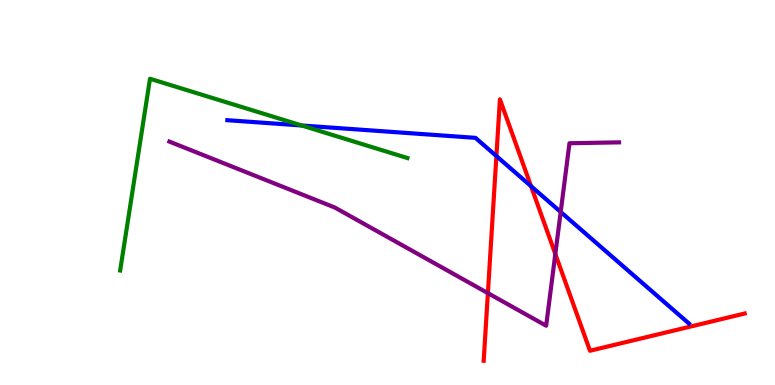[{'lines': ['blue', 'red'], 'intersections': [{'x': 6.41, 'y': 5.95}, {'x': 6.85, 'y': 5.16}]}, {'lines': ['green', 'red'], 'intersections': []}, {'lines': ['purple', 'red'], 'intersections': [{'x': 6.3, 'y': 2.39}, {'x': 7.17, 'y': 3.4}]}, {'lines': ['blue', 'green'], 'intersections': [{'x': 3.89, 'y': 6.74}]}, {'lines': ['blue', 'purple'], 'intersections': [{'x': 7.23, 'y': 4.49}]}, {'lines': ['green', 'purple'], 'intersections': []}]